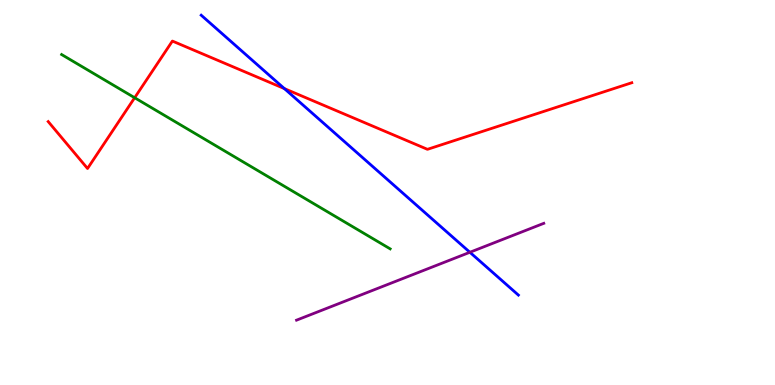[{'lines': ['blue', 'red'], 'intersections': [{'x': 3.67, 'y': 7.7}]}, {'lines': ['green', 'red'], 'intersections': [{'x': 1.74, 'y': 7.46}]}, {'lines': ['purple', 'red'], 'intersections': []}, {'lines': ['blue', 'green'], 'intersections': []}, {'lines': ['blue', 'purple'], 'intersections': [{'x': 6.06, 'y': 3.45}]}, {'lines': ['green', 'purple'], 'intersections': []}]